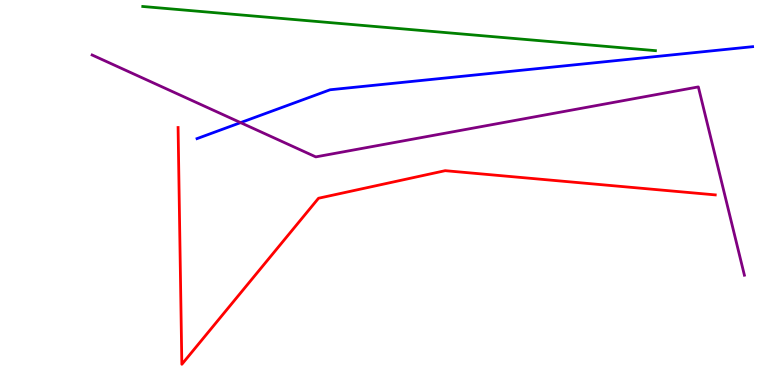[{'lines': ['blue', 'red'], 'intersections': []}, {'lines': ['green', 'red'], 'intersections': []}, {'lines': ['purple', 'red'], 'intersections': []}, {'lines': ['blue', 'green'], 'intersections': []}, {'lines': ['blue', 'purple'], 'intersections': [{'x': 3.1, 'y': 6.81}]}, {'lines': ['green', 'purple'], 'intersections': []}]